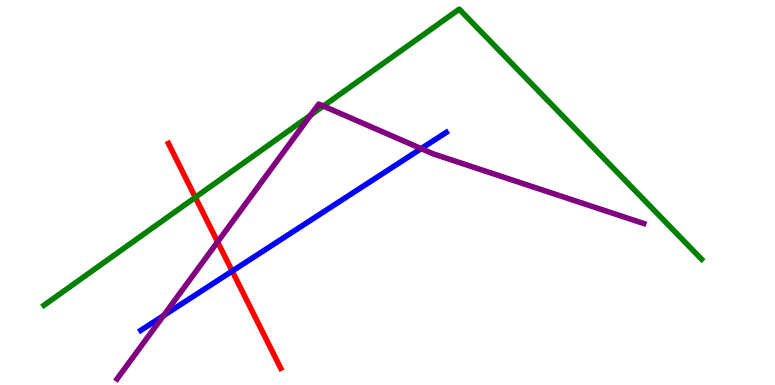[{'lines': ['blue', 'red'], 'intersections': [{'x': 3.0, 'y': 2.96}]}, {'lines': ['green', 'red'], 'intersections': [{'x': 2.52, 'y': 4.87}]}, {'lines': ['purple', 'red'], 'intersections': [{'x': 2.81, 'y': 3.72}]}, {'lines': ['blue', 'green'], 'intersections': []}, {'lines': ['blue', 'purple'], 'intersections': [{'x': 2.11, 'y': 1.8}, {'x': 5.43, 'y': 6.14}]}, {'lines': ['green', 'purple'], 'intersections': [{'x': 4.01, 'y': 7.01}, {'x': 4.17, 'y': 7.24}]}]